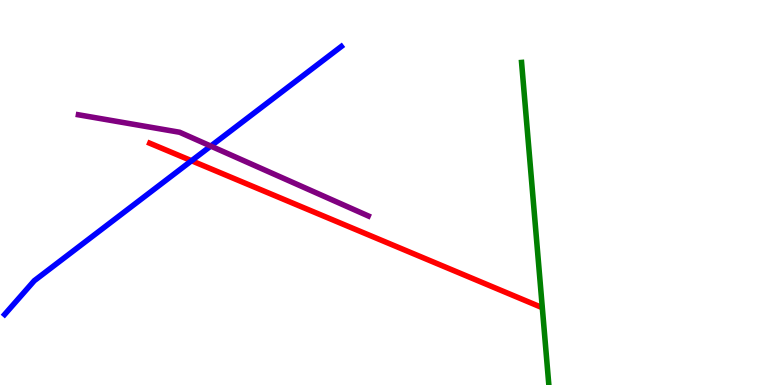[{'lines': ['blue', 'red'], 'intersections': [{'x': 2.47, 'y': 5.83}]}, {'lines': ['green', 'red'], 'intersections': []}, {'lines': ['purple', 'red'], 'intersections': []}, {'lines': ['blue', 'green'], 'intersections': []}, {'lines': ['blue', 'purple'], 'intersections': [{'x': 2.72, 'y': 6.21}]}, {'lines': ['green', 'purple'], 'intersections': []}]